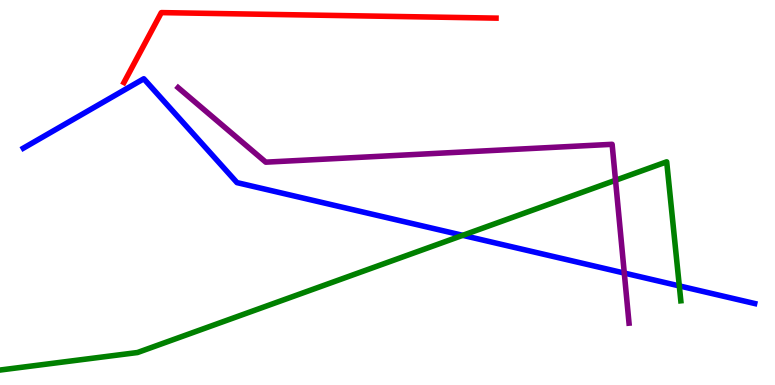[{'lines': ['blue', 'red'], 'intersections': []}, {'lines': ['green', 'red'], 'intersections': []}, {'lines': ['purple', 'red'], 'intersections': []}, {'lines': ['blue', 'green'], 'intersections': [{'x': 5.97, 'y': 3.89}, {'x': 8.77, 'y': 2.57}]}, {'lines': ['blue', 'purple'], 'intersections': [{'x': 8.06, 'y': 2.91}]}, {'lines': ['green', 'purple'], 'intersections': [{'x': 7.94, 'y': 5.32}]}]